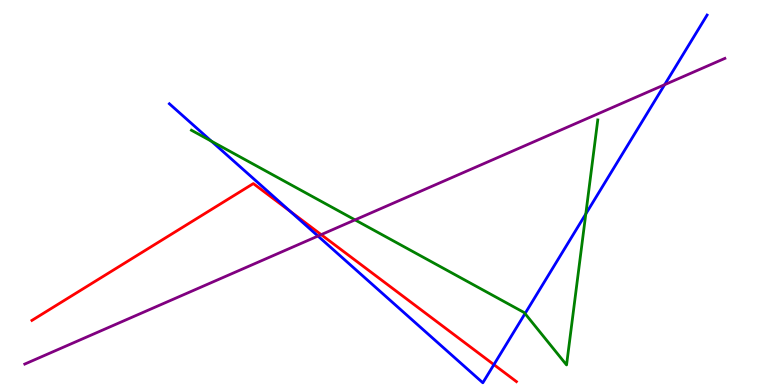[{'lines': ['blue', 'red'], 'intersections': [{'x': 3.74, 'y': 4.51}, {'x': 6.37, 'y': 0.529}]}, {'lines': ['green', 'red'], 'intersections': []}, {'lines': ['purple', 'red'], 'intersections': [{'x': 4.14, 'y': 3.91}]}, {'lines': ['blue', 'green'], 'intersections': [{'x': 2.73, 'y': 6.33}, {'x': 6.77, 'y': 1.86}, {'x': 7.56, 'y': 4.44}]}, {'lines': ['blue', 'purple'], 'intersections': [{'x': 4.1, 'y': 3.87}, {'x': 8.58, 'y': 7.8}]}, {'lines': ['green', 'purple'], 'intersections': [{'x': 4.58, 'y': 4.29}]}]